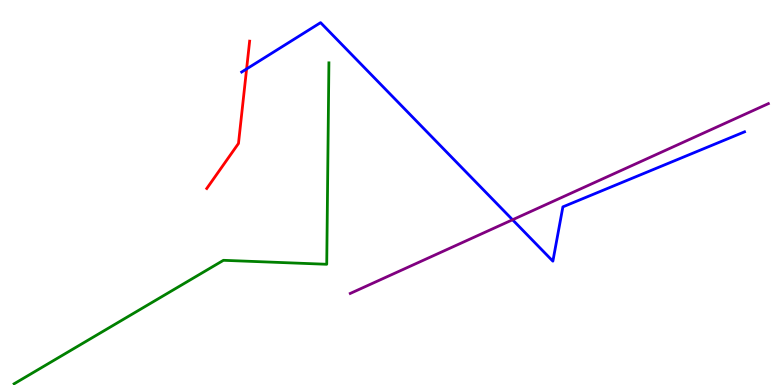[{'lines': ['blue', 'red'], 'intersections': [{'x': 3.18, 'y': 8.21}]}, {'lines': ['green', 'red'], 'intersections': []}, {'lines': ['purple', 'red'], 'intersections': []}, {'lines': ['blue', 'green'], 'intersections': []}, {'lines': ['blue', 'purple'], 'intersections': [{'x': 6.61, 'y': 4.29}]}, {'lines': ['green', 'purple'], 'intersections': []}]